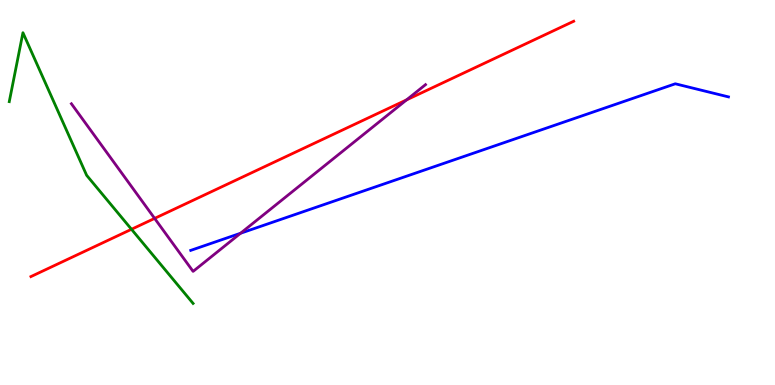[{'lines': ['blue', 'red'], 'intersections': []}, {'lines': ['green', 'red'], 'intersections': [{'x': 1.7, 'y': 4.04}]}, {'lines': ['purple', 'red'], 'intersections': [{'x': 2.0, 'y': 4.33}, {'x': 5.25, 'y': 7.41}]}, {'lines': ['blue', 'green'], 'intersections': []}, {'lines': ['blue', 'purple'], 'intersections': [{'x': 3.1, 'y': 3.94}]}, {'lines': ['green', 'purple'], 'intersections': []}]